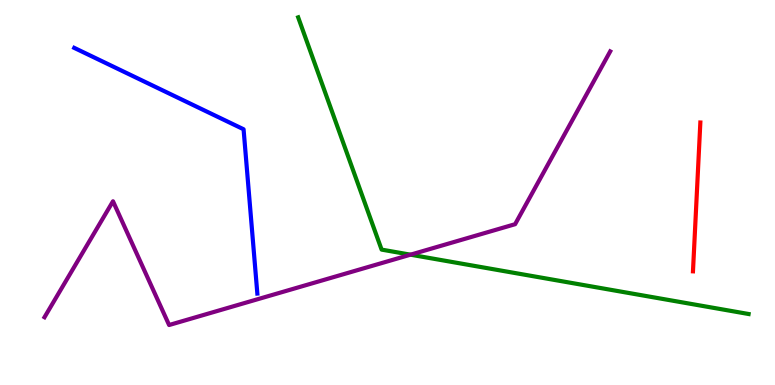[{'lines': ['blue', 'red'], 'intersections': []}, {'lines': ['green', 'red'], 'intersections': []}, {'lines': ['purple', 'red'], 'intersections': []}, {'lines': ['blue', 'green'], 'intersections': []}, {'lines': ['blue', 'purple'], 'intersections': []}, {'lines': ['green', 'purple'], 'intersections': [{'x': 5.3, 'y': 3.38}]}]